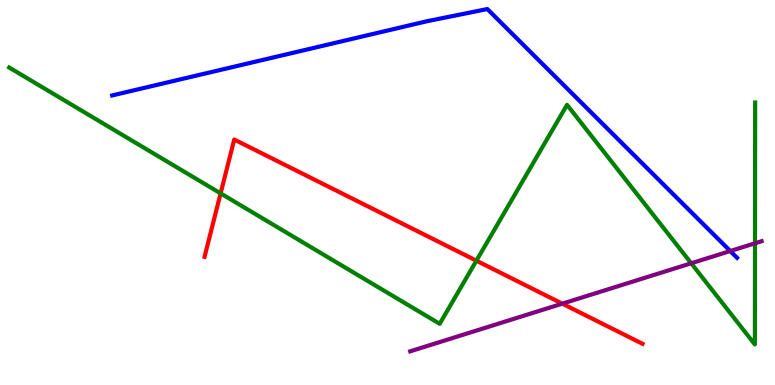[{'lines': ['blue', 'red'], 'intersections': []}, {'lines': ['green', 'red'], 'intersections': [{'x': 2.85, 'y': 4.98}, {'x': 6.15, 'y': 3.23}]}, {'lines': ['purple', 'red'], 'intersections': [{'x': 7.26, 'y': 2.11}]}, {'lines': ['blue', 'green'], 'intersections': []}, {'lines': ['blue', 'purple'], 'intersections': [{'x': 9.42, 'y': 3.48}]}, {'lines': ['green', 'purple'], 'intersections': [{'x': 8.92, 'y': 3.16}, {'x': 9.74, 'y': 3.68}]}]